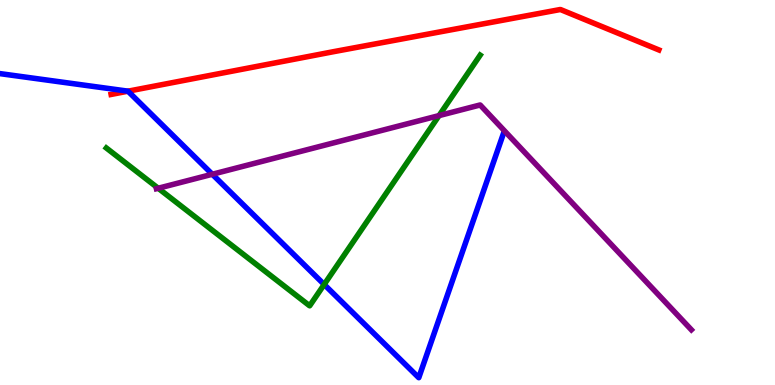[{'lines': ['blue', 'red'], 'intersections': [{'x': 1.65, 'y': 7.63}]}, {'lines': ['green', 'red'], 'intersections': []}, {'lines': ['purple', 'red'], 'intersections': []}, {'lines': ['blue', 'green'], 'intersections': [{'x': 4.18, 'y': 2.61}]}, {'lines': ['blue', 'purple'], 'intersections': [{'x': 2.74, 'y': 5.47}]}, {'lines': ['green', 'purple'], 'intersections': [{'x': 2.04, 'y': 5.11}, {'x': 5.67, 'y': 7.0}]}]